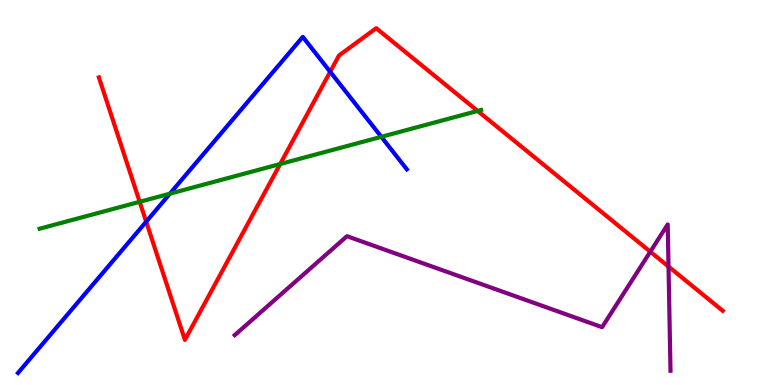[{'lines': ['blue', 'red'], 'intersections': [{'x': 1.89, 'y': 4.24}, {'x': 4.26, 'y': 8.14}]}, {'lines': ['green', 'red'], 'intersections': [{'x': 1.8, 'y': 4.76}, {'x': 3.62, 'y': 5.74}, {'x': 6.16, 'y': 7.12}]}, {'lines': ['purple', 'red'], 'intersections': [{'x': 8.39, 'y': 3.46}, {'x': 8.63, 'y': 3.08}]}, {'lines': ['blue', 'green'], 'intersections': [{'x': 2.19, 'y': 4.97}, {'x': 4.92, 'y': 6.45}]}, {'lines': ['blue', 'purple'], 'intersections': []}, {'lines': ['green', 'purple'], 'intersections': []}]